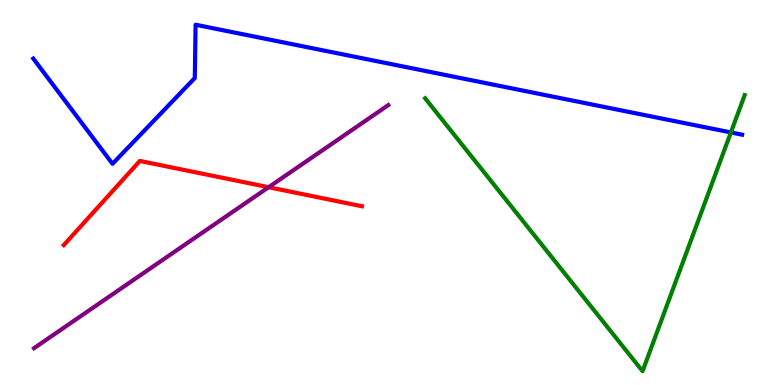[{'lines': ['blue', 'red'], 'intersections': []}, {'lines': ['green', 'red'], 'intersections': []}, {'lines': ['purple', 'red'], 'intersections': [{'x': 3.47, 'y': 5.14}]}, {'lines': ['blue', 'green'], 'intersections': [{'x': 9.43, 'y': 6.56}]}, {'lines': ['blue', 'purple'], 'intersections': []}, {'lines': ['green', 'purple'], 'intersections': []}]